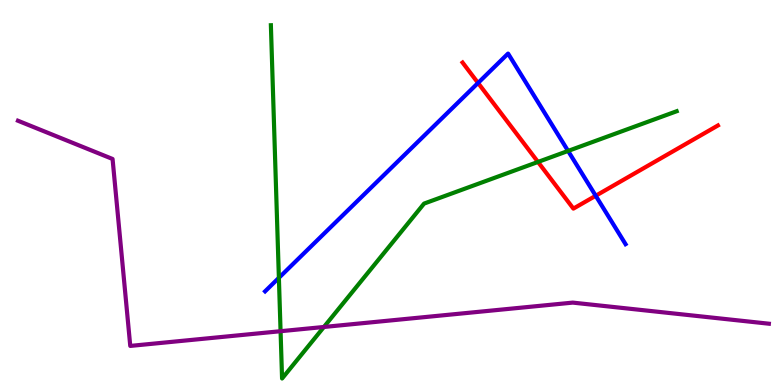[{'lines': ['blue', 'red'], 'intersections': [{'x': 6.17, 'y': 7.85}, {'x': 7.69, 'y': 4.92}]}, {'lines': ['green', 'red'], 'intersections': [{'x': 6.94, 'y': 5.79}]}, {'lines': ['purple', 'red'], 'intersections': []}, {'lines': ['blue', 'green'], 'intersections': [{'x': 3.6, 'y': 2.78}, {'x': 7.33, 'y': 6.08}]}, {'lines': ['blue', 'purple'], 'intersections': []}, {'lines': ['green', 'purple'], 'intersections': [{'x': 3.62, 'y': 1.4}, {'x': 4.18, 'y': 1.51}]}]